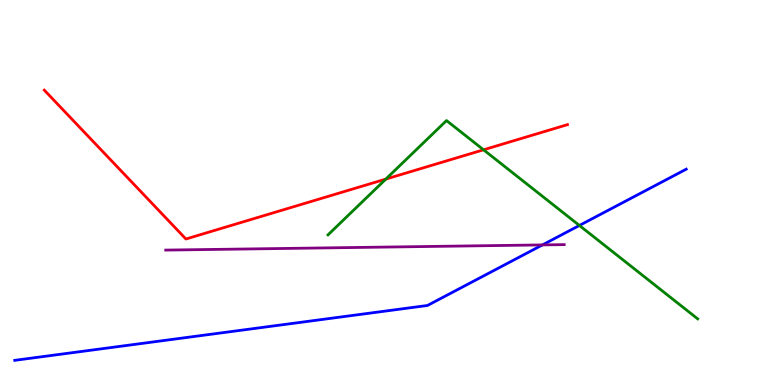[{'lines': ['blue', 'red'], 'intersections': []}, {'lines': ['green', 'red'], 'intersections': [{'x': 4.98, 'y': 5.35}, {'x': 6.24, 'y': 6.11}]}, {'lines': ['purple', 'red'], 'intersections': []}, {'lines': ['blue', 'green'], 'intersections': [{'x': 7.48, 'y': 4.14}]}, {'lines': ['blue', 'purple'], 'intersections': [{'x': 7.0, 'y': 3.64}]}, {'lines': ['green', 'purple'], 'intersections': []}]